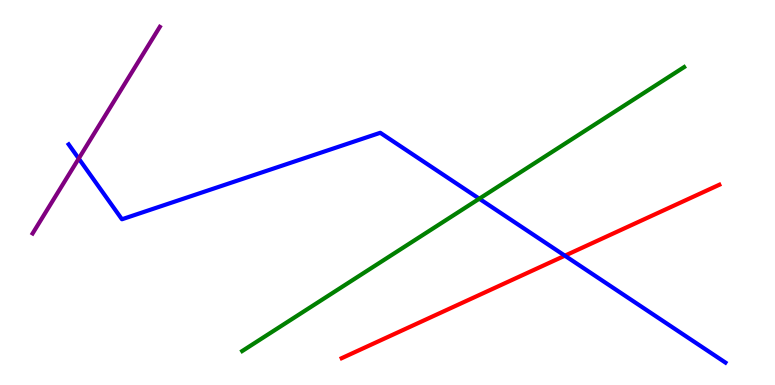[{'lines': ['blue', 'red'], 'intersections': [{'x': 7.29, 'y': 3.36}]}, {'lines': ['green', 'red'], 'intersections': []}, {'lines': ['purple', 'red'], 'intersections': []}, {'lines': ['blue', 'green'], 'intersections': [{'x': 6.18, 'y': 4.84}]}, {'lines': ['blue', 'purple'], 'intersections': [{'x': 1.02, 'y': 5.88}]}, {'lines': ['green', 'purple'], 'intersections': []}]